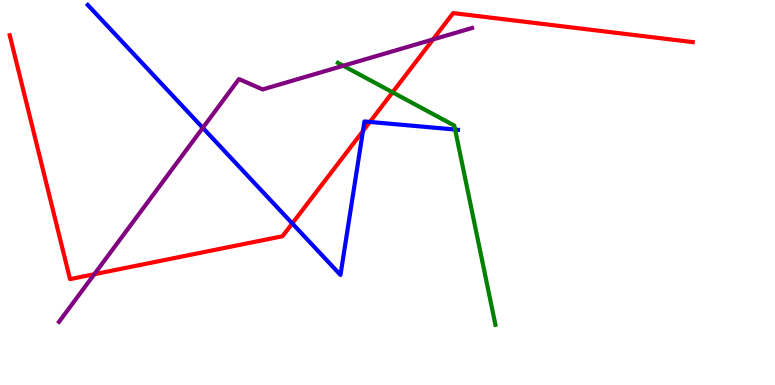[{'lines': ['blue', 'red'], 'intersections': [{'x': 3.77, 'y': 4.2}, {'x': 4.68, 'y': 6.6}, {'x': 4.77, 'y': 6.83}]}, {'lines': ['green', 'red'], 'intersections': [{'x': 5.07, 'y': 7.6}]}, {'lines': ['purple', 'red'], 'intersections': [{'x': 1.22, 'y': 2.88}, {'x': 5.59, 'y': 8.98}]}, {'lines': ['blue', 'green'], 'intersections': [{'x': 5.87, 'y': 6.64}]}, {'lines': ['blue', 'purple'], 'intersections': [{'x': 2.62, 'y': 6.68}]}, {'lines': ['green', 'purple'], 'intersections': [{'x': 4.43, 'y': 8.29}]}]